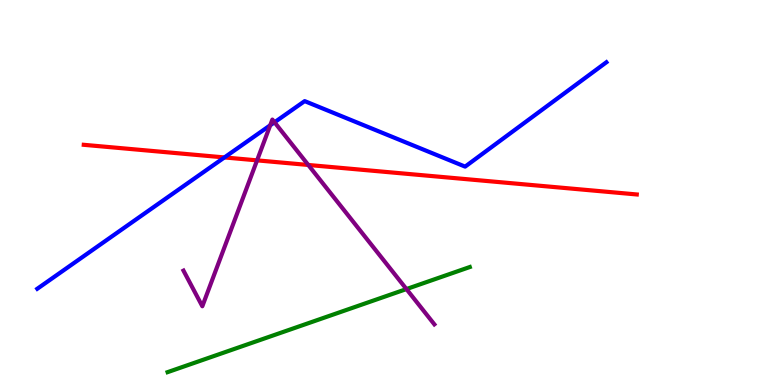[{'lines': ['blue', 'red'], 'intersections': [{'x': 2.9, 'y': 5.91}]}, {'lines': ['green', 'red'], 'intersections': []}, {'lines': ['purple', 'red'], 'intersections': [{'x': 3.32, 'y': 5.83}, {'x': 3.98, 'y': 5.72}]}, {'lines': ['blue', 'green'], 'intersections': []}, {'lines': ['blue', 'purple'], 'intersections': [{'x': 3.49, 'y': 6.75}, {'x': 3.54, 'y': 6.82}]}, {'lines': ['green', 'purple'], 'intersections': [{'x': 5.24, 'y': 2.49}]}]